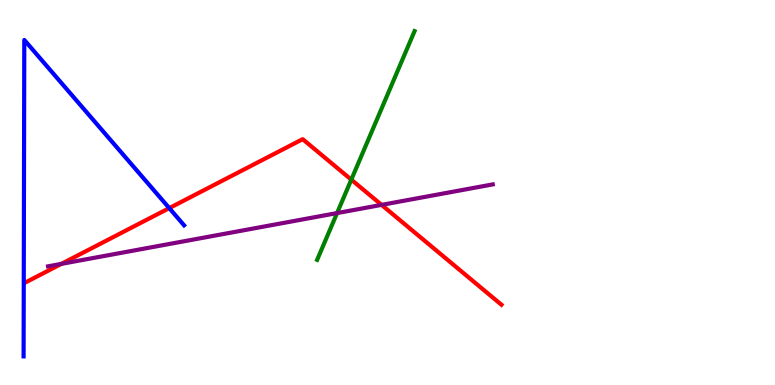[{'lines': ['blue', 'red'], 'intersections': [{'x': 2.18, 'y': 4.59}]}, {'lines': ['green', 'red'], 'intersections': [{'x': 4.53, 'y': 5.33}]}, {'lines': ['purple', 'red'], 'intersections': [{'x': 0.793, 'y': 3.15}, {'x': 4.92, 'y': 4.68}]}, {'lines': ['blue', 'green'], 'intersections': []}, {'lines': ['blue', 'purple'], 'intersections': []}, {'lines': ['green', 'purple'], 'intersections': [{'x': 4.35, 'y': 4.47}]}]